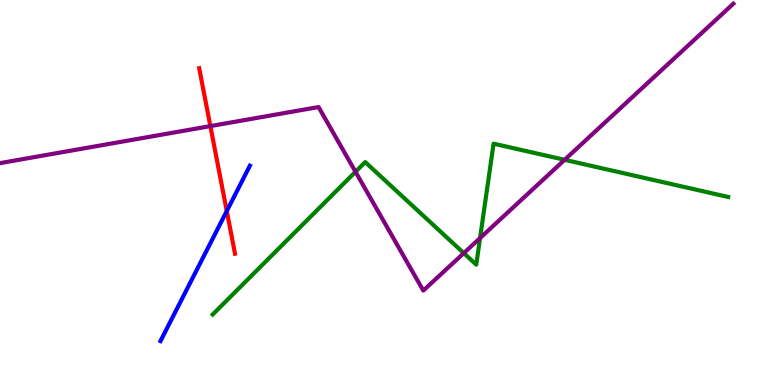[{'lines': ['blue', 'red'], 'intersections': [{'x': 2.93, 'y': 4.52}]}, {'lines': ['green', 'red'], 'intersections': []}, {'lines': ['purple', 'red'], 'intersections': [{'x': 2.71, 'y': 6.72}]}, {'lines': ['blue', 'green'], 'intersections': []}, {'lines': ['blue', 'purple'], 'intersections': []}, {'lines': ['green', 'purple'], 'intersections': [{'x': 4.59, 'y': 5.54}, {'x': 5.98, 'y': 3.43}, {'x': 6.19, 'y': 3.82}, {'x': 7.29, 'y': 5.85}]}]